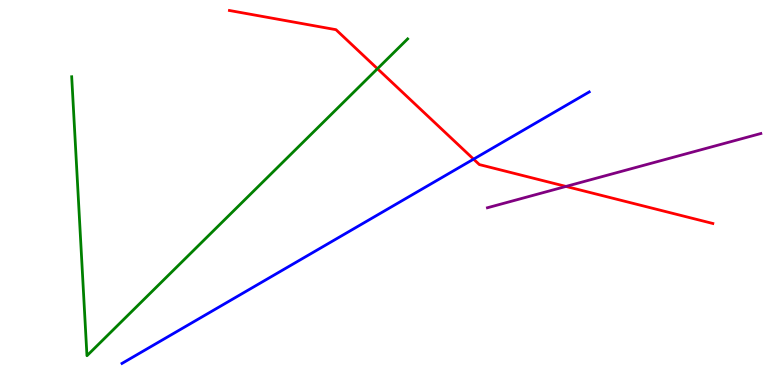[{'lines': ['blue', 'red'], 'intersections': [{'x': 6.11, 'y': 5.87}]}, {'lines': ['green', 'red'], 'intersections': [{'x': 4.87, 'y': 8.21}]}, {'lines': ['purple', 'red'], 'intersections': [{'x': 7.3, 'y': 5.16}]}, {'lines': ['blue', 'green'], 'intersections': []}, {'lines': ['blue', 'purple'], 'intersections': []}, {'lines': ['green', 'purple'], 'intersections': []}]